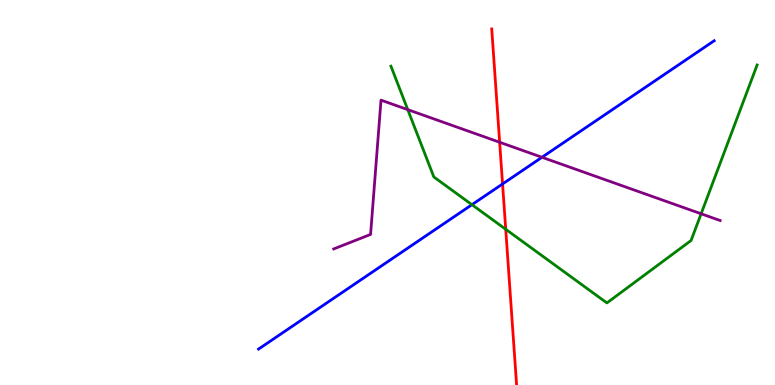[{'lines': ['blue', 'red'], 'intersections': [{'x': 6.48, 'y': 5.22}]}, {'lines': ['green', 'red'], 'intersections': [{'x': 6.53, 'y': 4.04}]}, {'lines': ['purple', 'red'], 'intersections': [{'x': 6.45, 'y': 6.3}]}, {'lines': ['blue', 'green'], 'intersections': [{'x': 6.09, 'y': 4.68}]}, {'lines': ['blue', 'purple'], 'intersections': [{'x': 6.99, 'y': 5.91}]}, {'lines': ['green', 'purple'], 'intersections': [{'x': 5.26, 'y': 7.15}, {'x': 9.05, 'y': 4.45}]}]